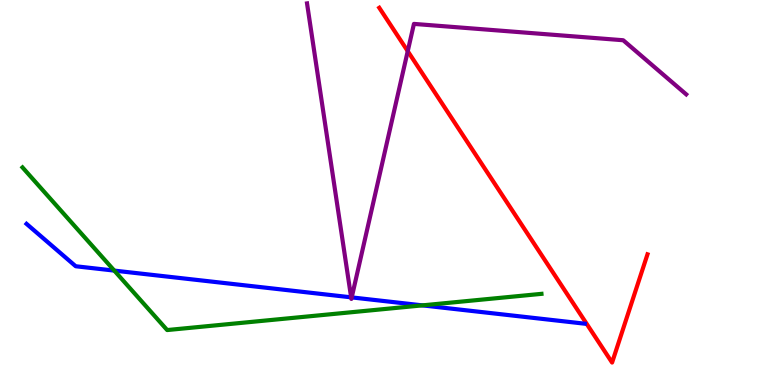[{'lines': ['blue', 'red'], 'intersections': []}, {'lines': ['green', 'red'], 'intersections': []}, {'lines': ['purple', 'red'], 'intersections': [{'x': 5.26, 'y': 8.67}]}, {'lines': ['blue', 'green'], 'intersections': [{'x': 1.47, 'y': 2.97}, {'x': 5.45, 'y': 2.07}]}, {'lines': ['blue', 'purple'], 'intersections': [{'x': 4.53, 'y': 2.28}, {'x': 4.54, 'y': 2.28}]}, {'lines': ['green', 'purple'], 'intersections': []}]